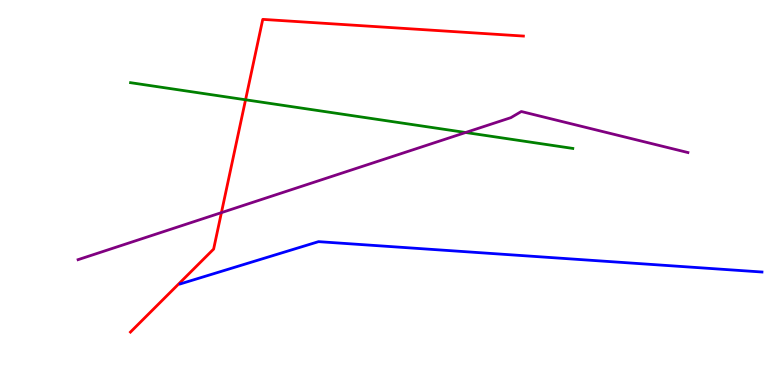[{'lines': ['blue', 'red'], 'intersections': []}, {'lines': ['green', 'red'], 'intersections': [{'x': 3.17, 'y': 7.41}]}, {'lines': ['purple', 'red'], 'intersections': [{'x': 2.86, 'y': 4.48}]}, {'lines': ['blue', 'green'], 'intersections': []}, {'lines': ['blue', 'purple'], 'intersections': []}, {'lines': ['green', 'purple'], 'intersections': [{'x': 6.01, 'y': 6.56}]}]